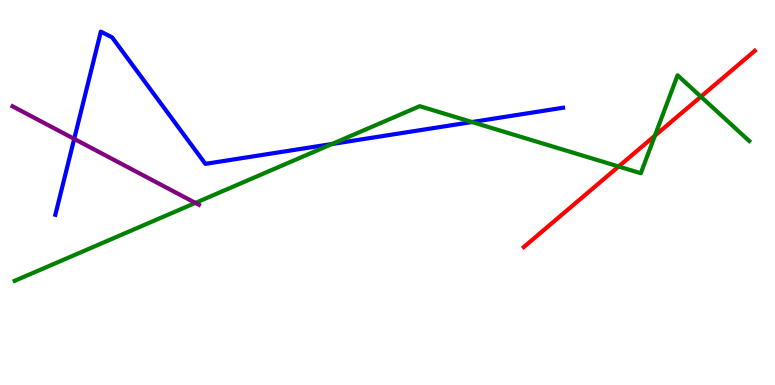[{'lines': ['blue', 'red'], 'intersections': []}, {'lines': ['green', 'red'], 'intersections': [{'x': 7.98, 'y': 5.68}, {'x': 8.45, 'y': 6.48}, {'x': 9.04, 'y': 7.49}]}, {'lines': ['purple', 'red'], 'intersections': []}, {'lines': ['blue', 'green'], 'intersections': [{'x': 4.28, 'y': 6.26}, {'x': 6.09, 'y': 6.83}]}, {'lines': ['blue', 'purple'], 'intersections': [{'x': 0.957, 'y': 6.39}]}, {'lines': ['green', 'purple'], 'intersections': [{'x': 2.52, 'y': 4.73}]}]